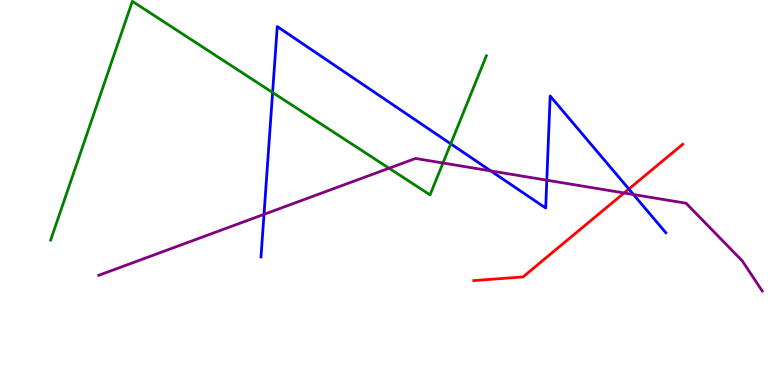[{'lines': ['blue', 'red'], 'intersections': [{'x': 8.11, 'y': 5.09}]}, {'lines': ['green', 'red'], 'intersections': []}, {'lines': ['purple', 'red'], 'intersections': [{'x': 8.05, 'y': 4.99}]}, {'lines': ['blue', 'green'], 'intersections': [{'x': 3.52, 'y': 7.6}, {'x': 5.82, 'y': 6.26}]}, {'lines': ['blue', 'purple'], 'intersections': [{'x': 3.41, 'y': 4.43}, {'x': 6.33, 'y': 5.56}, {'x': 7.06, 'y': 5.32}, {'x': 8.17, 'y': 4.95}]}, {'lines': ['green', 'purple'], 'intersections': [{'x': 5.02, 'y': 5.63}, {'x': 5.72, 'y': 5.77}]}]